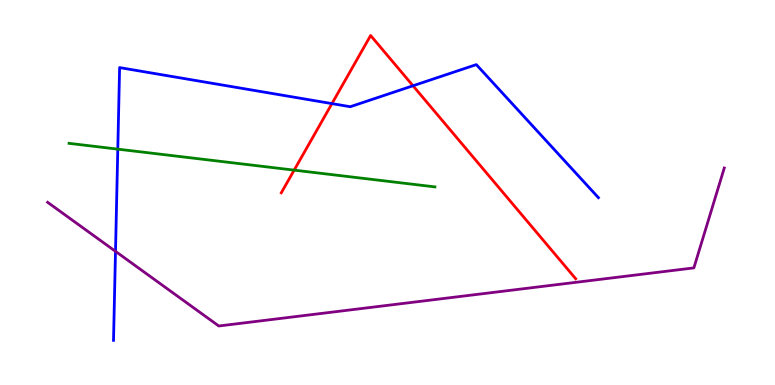[{'lines': ['blue', 'red'], 'intersections': [{'x': 4.28, 'y': 7.31}, {'x': 5.33, 'y': 7.77}]}, {'lines': ['green', 'red'], 'intersections': [{'x': 3.8, 'y': 5.58}]}, {'lines': ['purple', 'red'], 'intersections': []}, {'lines': ['blue', 'green'], 'intersections': [{'x': 1.52, 'y': 6.13}]}, {'lines': ['blue', 'purple'], 'intersections': [{'x': 1.49, 'y': 3.47}]}, {'lines': ['green', 'purple'], 'intersections': []}]